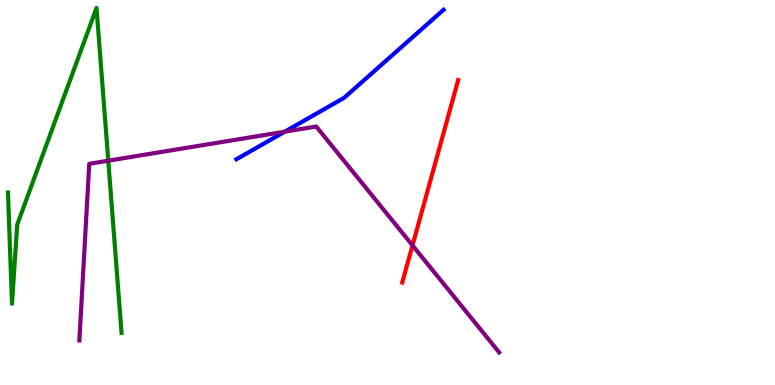[{'lines': ['blue', 'red'], 'intersections': []}, {'lines': ['green', 'red'], 'intersections': []}, {'lines': ['purple', 'red'], 'intersections': [{'x': 5.32, 'y': 3.63}]}, {'lines': ['blue', 'green'], 'intersections': []}, {'lines': ['blue', 'purple'], 'intersections': [{'x': 3.67, 'y': 6.58}]}, {'lines': ['green', 'purple'], 'intersections': [{'x': 1.4, 'y': 5.83}]}]